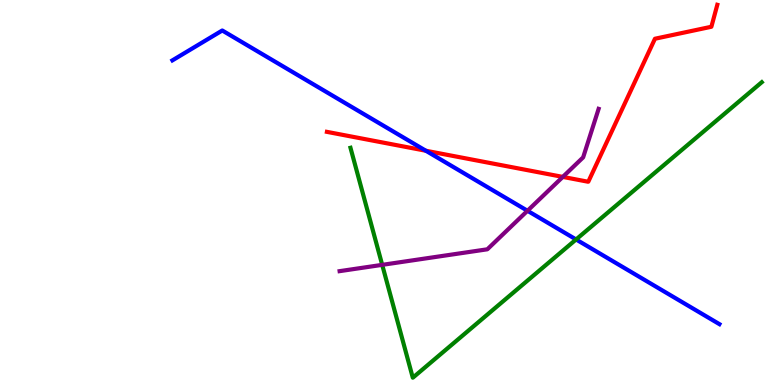[{'lines': ['blue', 'red'], 'intersections': [{'x': 5.5, 'y': 6.08}]}, {'lines': ['green', 'red'], 'intersections': []}, {'lines': ['purple', 'red'], 'intersections': [{'x': 7.26, 'y': 5.41}]}, {'lines': ['blue', 'green'], 'intersections': [{'x': 7.43, 'y': 3.78}]}, {'lines': ['blue', 'purple'], 'intersections': [{'x': 6.81, 'y': 4.53}]}, {'lines': ['green', 'purple'], 'intersections': [{'x': 4.93, 'y': 3.12}]}]